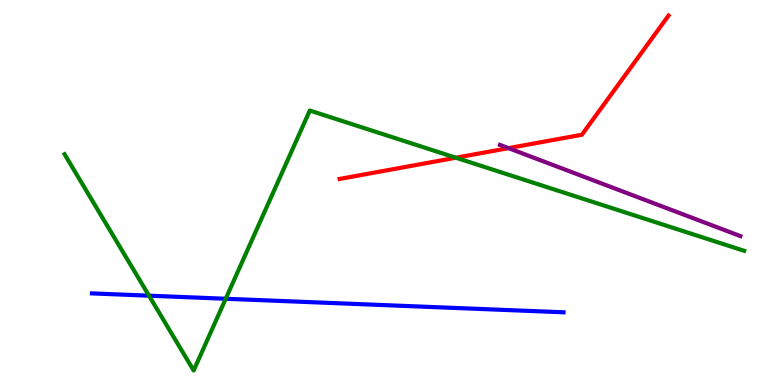[{'lines': ['blue', 'red'], 'intersections': []}, {'lines': ['green', 'red'], 'intersections': [{'x': 5.88, 'y': 5.9}]}, {'lines': ['purple', 'red'], 'intersections': [{'x': 6.56, 'y': 6.15}]}, {'lines': ['blue', 'green'], 'intersections': [{'x': 1.92, 'y': 2.32}, {'x': 2.91, 'y': 2.24}]}, {'lines': ['blue', 'purple'], 'intersections': []}, {'lines': ['green', 'purple'], 'intersections': []}]